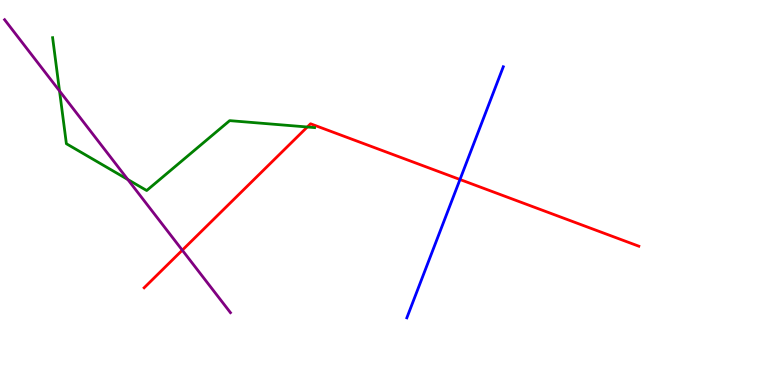[{'lines': ['blue', 'red'], 'intersections': [{'x': 5.94, 'y': 5.34}]}, {'lines': ['green', 'red'], 'intersections': [{'x': 3.97, 'y': 6.7}]}, {'lines': ['purple', 'red'], 'intersections': [{'x': 2.35, 'y': 3.5}]}, {'lines': ['blue', 'green'], 'intersections': []}, {'lines': ['blue', 'purple'], 'intersections': []}, {'lines': ['green', 'purple'], 'intersections': [{'x': 0.768, 'y': 7.64}, {'x': 1.65, 'y': 5.34}]}]